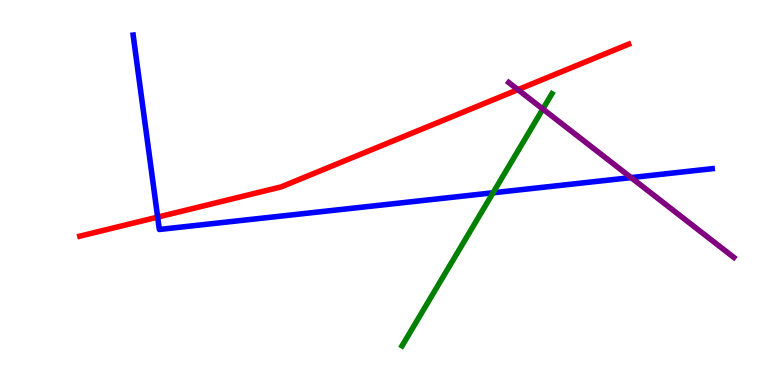[{'lines': ['blue', 'red'], 'intersections': [{'x': 2.03, 'y': 4.36}]}, {'lines': ['green', 'red'], 'intersections': []}, {'lines': ['purple', 'red'], 'intersections': [{'x': 6.68, 'y': 7.67}]}, {'lines': ['blue', 'green'], 'intersections': [{'x': 6.36, 'y': 4.99}]}, {'lines': ['blue', 'purple'], 'intersections': [{'x': 8.14, 'y': 5.39}]}, {'lines': ['green', 'purple'], 'intersections': [{'x': 7.0, 'y': 7.17}]}]